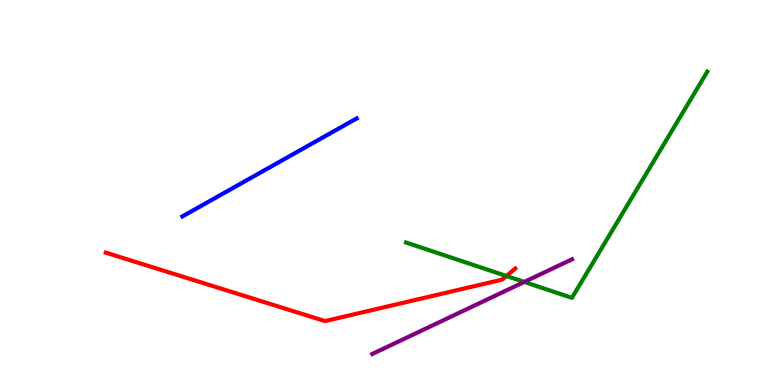[{'lines': ['blue', 'red'], 'intersections': []}, {'lines': ['green', 'red'], 'intersections': [{'x': 6.53, 'y': 2.83}]}, {'lines': ['purple', 'red'], 'intersections': []}, {'lines': ['blue', 'green'], 'intersections': []}, {'lines': ['blue', 'purple'], 'intersections': []}, {'lines': ['green', 'purple'], 'intersections': [{'x': 6.76, 'y': 2.68}]}]